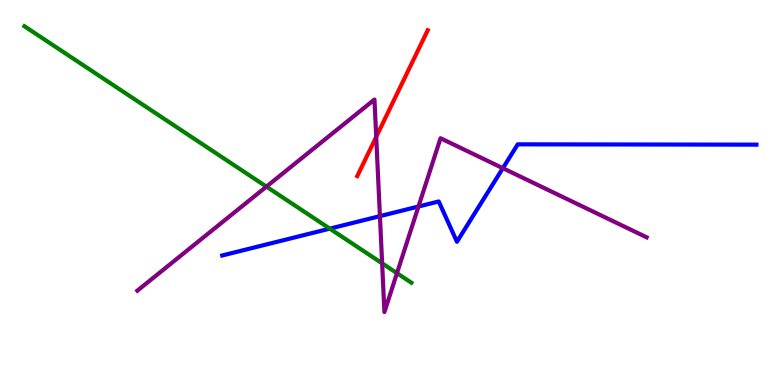[{'lines': ['blue', 'red'], 'intersections': []}, {'lines': ['green', 'red'], 'intersections': []}, {'lines': ['purple', 'red'], 'intersections': [{'x': 4.85, 'y': 6.45}]}, {'lines': ['blue', 'green'], 'intersections': [{'x': 4.26, 'y': 4.06}]}, {'lines': ['blue', 'purple'], 'intersections': [{'x': 4.9, 'y': 4.39}, {'x': 5.4, 'y': 4.64}, {'x': 6.49, 'y': 5.63}]}, {'lines': ['green', 'purple'], 'intersections': [{'x': 3.44, 'y': 5.15}, {'x': 4.93, 'y': 3.16}, {'x': 5.12, 'y': 2.9}]}]